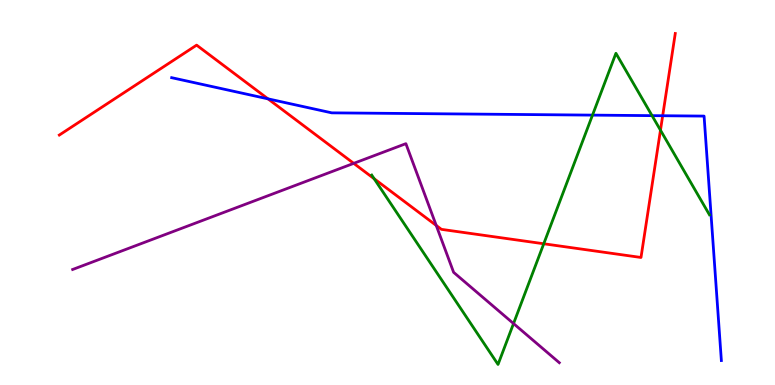[{'lines': ['blue', 'red'], 'intersections': [{'x': 3.46, 'y': 7.43}, {'x': 8.55, 'y': 6.99}]}, {'lines': ['green', 'red'], 'intersections': [{'x': 4.83, 'y': 5.36}, {'x': 7.02, 'y': 3.67}, {'x': 8.52, 'y': 6.62}]}, {'lines': ['purple', 'red'], 'intersections': [{'x': 4.56, 'y': 5.76}, {'x': 5.63, 'y': 4.14}]}, {'lines': ['blue', 'green'], 'intersections': [{'x': 7.65, 'y': 7.01}, {'x': 8.41, 'y': 7.0}]}, {'lines': ['blue', 'purple'], 'intersections': []}, {'lines': ['green', 'purple'], 'intersections': [{'x': 6.63, 'y': 1.6}]}]